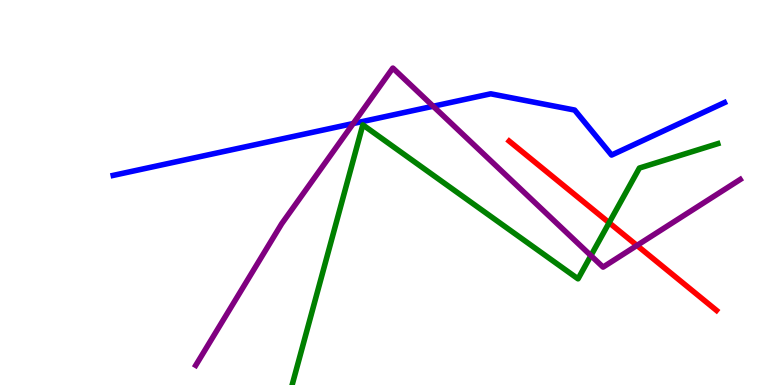[{'lines': ['blue', 'red'], 'intersections': []}, {'lines': ['green', 'red'], 'intersections': [{'x': 7.86, 'y': 4.22}]}, {'lines': ['purple', 'red'], 'intersections': [{'x': 8.22, 'y': 3.62}]}, {'lines': ['blue', 'green'], 'intersections': []}, {'lines': ['blue', 'purple'], 'intersections': [{'x': 4.56, 'y': 6.79}, {'x': 5.59, 'y': 7.24}]}, {'lines': ['green', 'purple'], 'intersections': [{'x': 7.62, 'y': 3.36}]}]